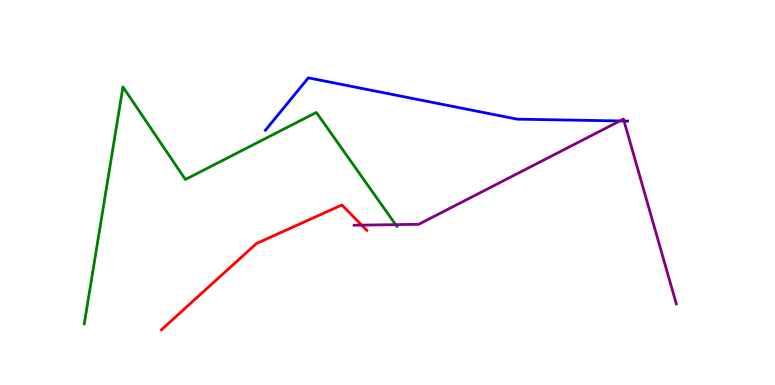[{'lines': ['blue', 'red'], 'intersections': []}, {'lines': ['green', 'red'], 'intersections': []}, {'lines': ['purple', 'red'], 'intersections': [{'x': 4.67, 'y': 4.15}]}, {'lines': ['blue', 'green'], 'intersections': []}, {'lines': ['blue', 'purple'], 'intersections': [{'x': 8.0, 'y': 6.86}, {'x': 8.05, 'y': 6.86}]}, {'lines': ['green', 'purple'], 'intersections': [{'x': 5.1, 'y': 4.17}]}]